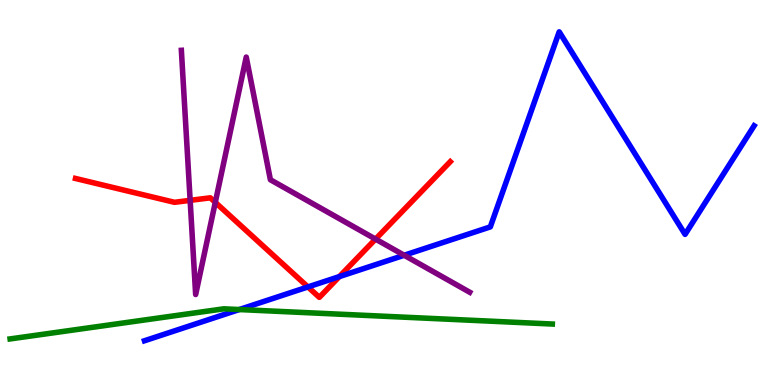[{'lines': ['blue', 'red'], 'intersections': [{'x': 3.97, 'y': 2.55}, {'x': 4.38, 'y': 2.82}]}, {'lines': ['green', 'red'], 'intersections': []}, {'lines': ['purple', 'red'], 'intersections': [{'x': 2.45, 'y': 4.8}, {'x': 2.78, 'y': 4.74}, {'x': 4.85, 'y': 3.79}]}, {'lines': ['blue', 'green'], 'intersections': [{'x': 3.09, 'y': 1.96}]}, {'lines': ['blue', 'purple'], 'intersections': [{'x': 5.22, 'y': 3.37}]}, {'lines': ['green', 'purple'], 'intersections': []}]